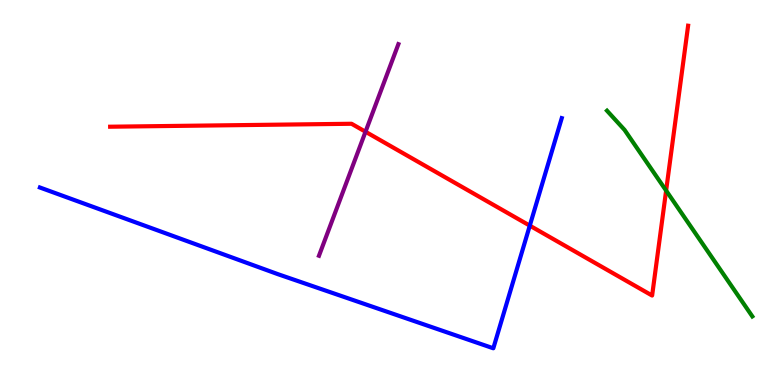[{'lines': ['blue', 'red'], 'intersections': [{'x': 6.84, 'y': 4.14}]}, {'lines': ['green', 'red'], 'intersections': [{'x': 8.6, 'y': 5.05}]}, {'lines': ['purple', 'red'], 'intersections': [{'x': 4.72, 'y': 6.58}]}, {'lines': ['blue', 'green'], 'intersections': []}, {'lines': ['blue', 'purple'], 'intersections': []}, {'lines': ['green', 'purple'], 'intersections': []}]